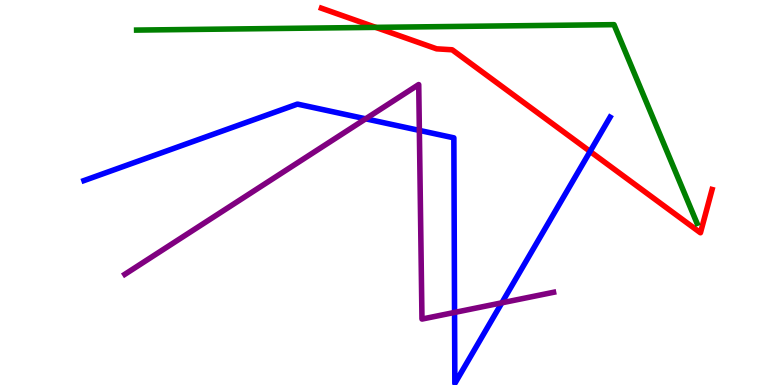[{'lines': ['blue', 'red'], 'intersections': [{'x': 7.61, 'y': 6.07}]}, {'lines': ['green', 'red'], 'intersections': [{'x': 4.85, 'y': 9.29}]}, {'lines': ['purple', 'red'], 'intersections': []}, {'lines': ['blue', 'green'], 'intersections': []}, {'lines': ['blue', 'purple'], 'intersections': [{'x': 4.72, 'y': 6.91}, {'x': 5.41, 'y': 6.61}, {'x': 5.87, 'y': 1.88}, {'x': 6.48, 'y': 2.13}]}, {'lines': ['green', 'purple'], 'intersections': []}]